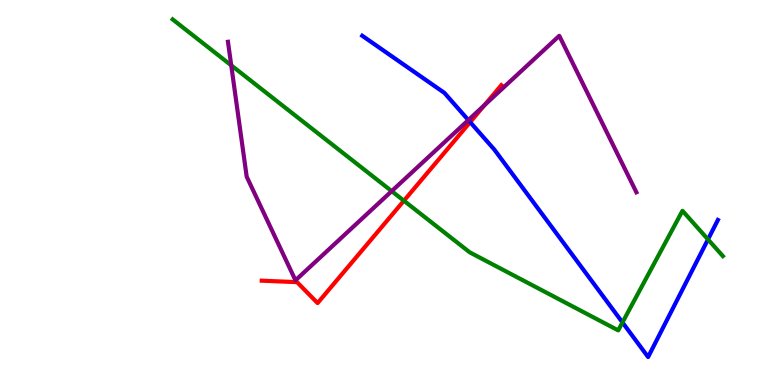[{'lines': ['blue', 'red'], 'intersections': [{'x': 6.07, 'y': 6.83}]}, {'lines': ['green', 'red'], 'intersections': [{'x': 5.21, 'y': 4.79}]}, {'lines': ['purple', 'red'], 'intersections': [{'x': 6.25, 'y': 7.27}]}, {'lines': ['blue', 'green'], 'intersections': [{'x': 8.03, 'y': 1.62}, {'x': 9.14, 'y': 3.78}]}, {'lines': ['blue', 'purple'], 'intersections': [{'x': 6.04, 'y': 6.88}]}, {'lines': ['green', 'purple'], 'intersections': [{'x': 2.98, 'y': 8.3}, {'x': 5.05, 'y': 5.04}]}]